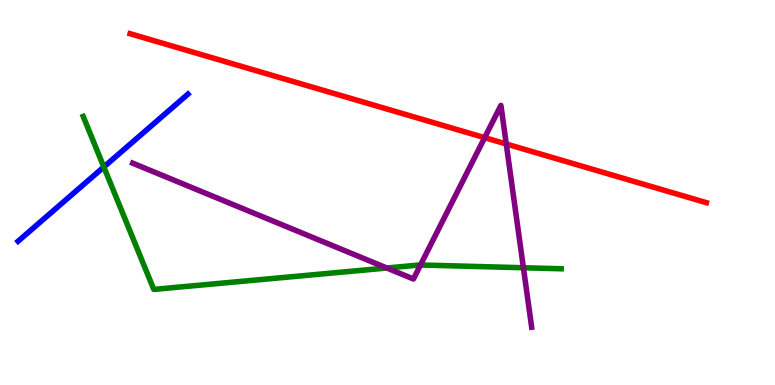[{'lines': ['blue', 'red'], 'intersections': []}, {'lines': ['green', 'red'], 'intersections': []}, {'lines': ['purple', 'red'], 'intersections': [{'x': 6.25, 'y': 6.42}, {'x': 6.53, 'y': 6.26}]}, {'lines': ['blue', 'green'], 'intersections': [{'x': 1.34, 'y': 5.66}]}, {'lines': ['blue', 'purple'], 'intersections': []}, {'lines': ['green', 'purple'], 'intersections': [{'x': 4.99, 'y': 3.04}, {'x': 5.43, 'y': 3.12}, {'x': 6.75, 'y': 3.05}]}]